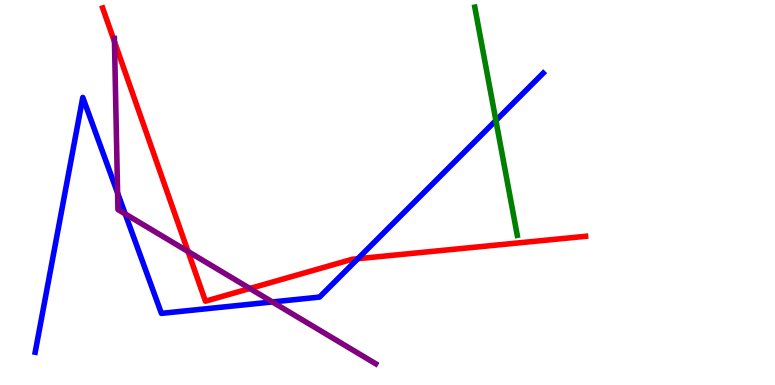[{'lines': ['blue', 'red'], 'intersections': [{'x': 4.62, 'y': 3.28}]}, {'lines': ['green', 'red'], 'intersections': []}, {'lines': ['purple', 'red'], 'intersections': [{'x': 1.48, 'y': 8.92}, {'x': 2.43, 'y': 3.47}, {'x': 3.22, 'y': 2.51}]}, {'lines': ['blue', 'green'], 'intersections': [{'x': 6.4, 'y': 6.87}]}, {'lines': ['blue', 'purple'], 'intersections': [{'x': 1.52, 'y': 4.99}, {'x': 1.62, 'y': 4.44}, {'x': 3.51, 'y': 2.16}]}, {'lines': ['green', 'purple'], 'intersections': []}]